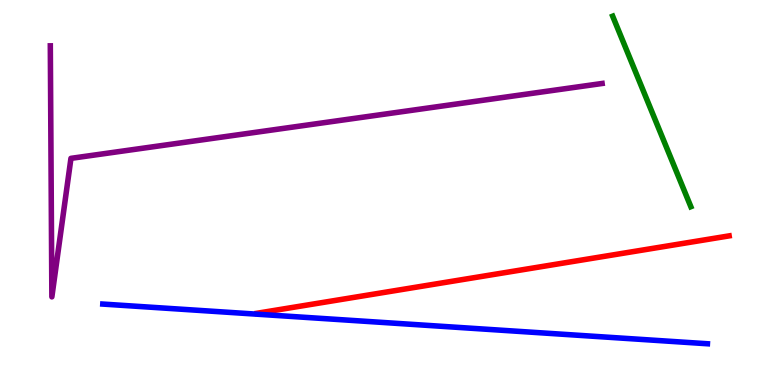[{'lines': ['blue', 'red'], 'intersections': []}, {'lines': ['green', 'red'], 'intersections': []}, {'lines': ['purple', 'red'], 'intersections': []}, {'lines': ['blue', 'green'], 'intersections': []}, {'lines': ['blue', 'purple'], 'intersections': []}, {'lines': ['green', 'purple'], 'intersections': []}]